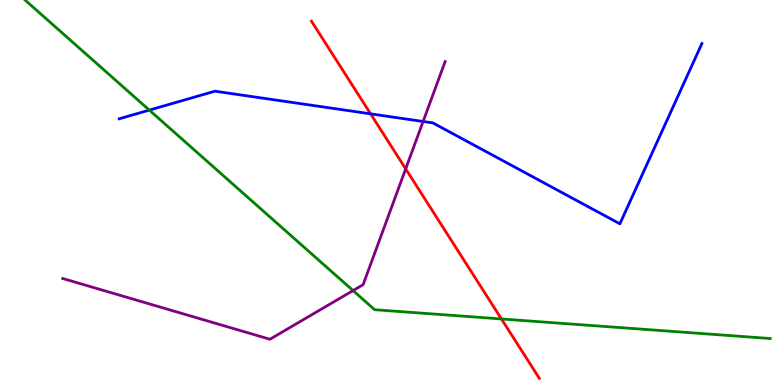[{'lines': ['blue', 'red'], 'intersections': [{'x': 4.78, 'y': 7.04}]}, {'lines': ['green', 'red'], 'intersections': [{'x': 6.47, 'y': 1.72}]}, {'lines': ['purple', 'red'], 'intersections': [{'x': 5.23, 'y': 5.61}]}, {'lines': ['blue', 'green'], 'intersections': [{'x': 1.93, 'y': 7.14}]}, {'lines': ['blue', 'purple'], 'intersections': [{'x': 5.46, 'y': 6.84}]}, {'lines': ['green', 'purple'], 'intersections': [{'x': 4.56, 'y': 2.45}]}]